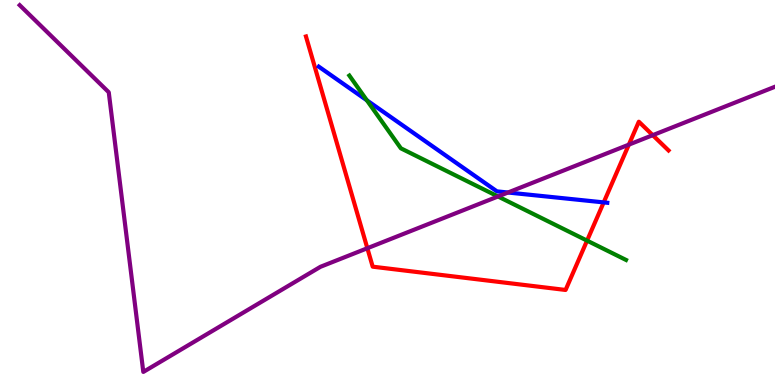[{'lines': ['blue', 'red'], 'intersections': [{'x': 7.79, 'y': 4.74}]}, {'lines': ['green', 'red'], 'intersections': [{'x': 7.58, 'y': 3.75}]}, {'lines': ['purple', 'red'], 'intersections': [{'x': 4.74, 'y': 3.55}, {'x': 8.11, 'y': 6.24}, {'x': 8.42, 'y': 6.49}]}, {'lines': ['blue', 'green'], 'intersections': [{'x': 4.73, 'y': 7.39}]}, {'lines': ['blue', 'purple'], 'intersections': [{'x': 6.55, 'y': 5.0}]}, {'lines': ['green', 'purple'], 'intersections': [{'x': 6.43, 'y': 4.9}]}]